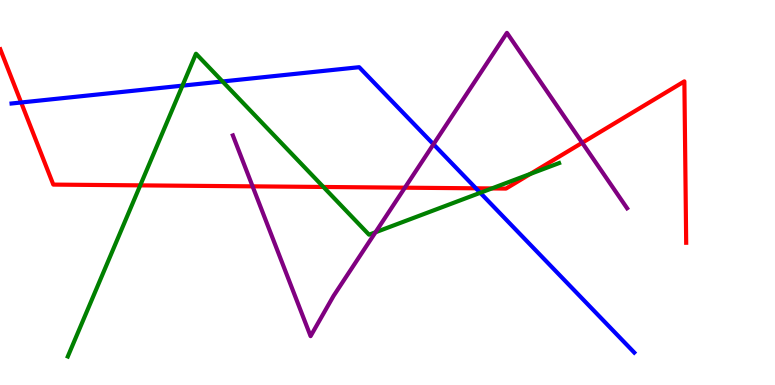[{'lines': ['blue', 'red'], 'intersections': [{'x': 0.273, 'y': 7.34}, {'x': 6.14, 'y': 5.11}]}, {'lines': ['green', 'red'], 'intersections': [{'x': 1.81, 'y': 5.19}, {'x': 4.17, 'y': 5.14}, {'x': 6.35, 'y': 5.11}, {'x': 6.84, 'y': 5.48}]}, {'lines': ['purple', 'red'], 'intersections': [{'x': 3.26, 'y': 5.16}, {'x': 5.22, 'y': 5.13}, {'x': 7.51, 'y': 6.29}]}, {'lines': ['blue', 'green'], 'intersections': [{'x': 2.35, 'y': 7.78}, {'x': 2.87, 'y': 7.88}, {'x': 6.2, 'y': 4.99}]}, {'lines': ['blue', 'purple'], 'intersections': [{'x': 5.59, 'y': 6.25}]}, {'lines': ['green', 'purple'], 'intersections': [{'x': 4.85, 'y': 3.97}]}]